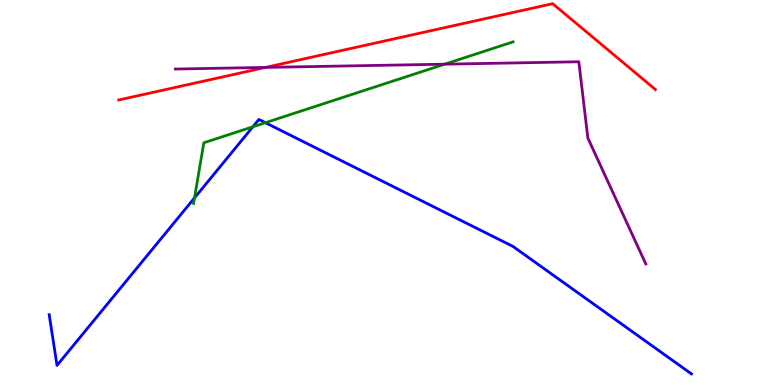[{'lines': ['blue', 'red'], 'intersections': []}, {'lines': ['green', 'red'], 'intersections': []}, {'lines': ['purple', 'red'], 'intersections': [{'x': 3.43, 'y': 8.25}]}, {'lines': ['blue', 'green'], 'intersections': [{'x': 2.51, 'y': 4.86}, {'x': 3.26, 'y': 6.71}, {'x': 3.42, 'y': 6.81}]}, {'lines': ['blue', 'purple'], 'intersections': []}, {'lines': ['green', 'purple'], 'intersections': [{'x': 5.74, 'y': 8.33}]}]